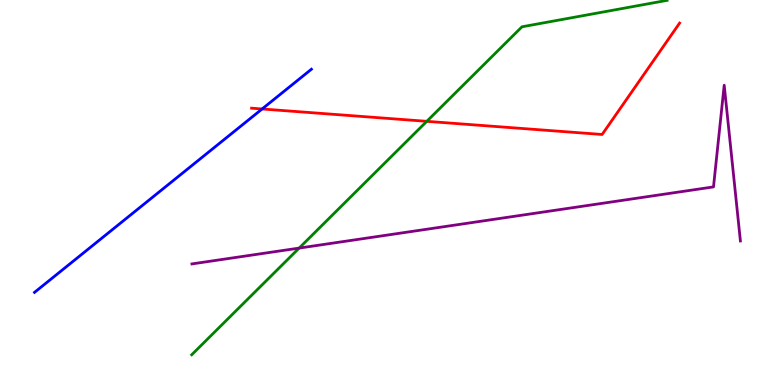[{'lines': ['blue', 'red'], 'intersections': [{'x': 3.38, 'y': 7.17}]}, {'lines': ['green', 'red'], 'intersections': [{'x': 5.51, 'y': 6.85}]}, {'lines': ['purple', 'red'], 'intersections': []}, {'lines': ['blue', 'green'], 'intersections': []}, {'lines': ['blue', 'purple'], 'intersections': []}, {'lines': ['green', 'purple'], 'intersections': [{'x': 3.86, 'y': 3.56}]}]